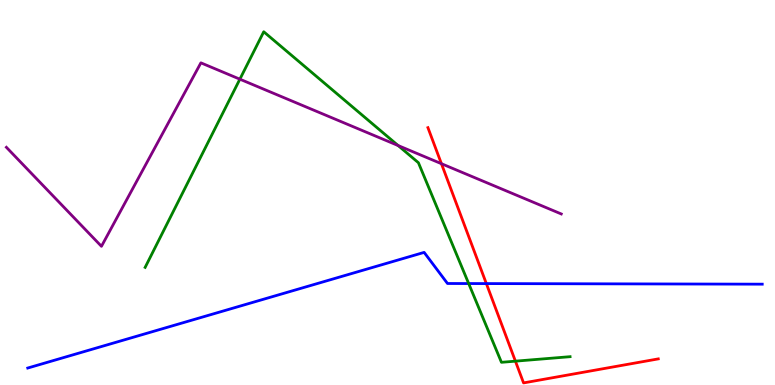[{'lines': ['blue', 'red'], 'intersections': [{'x': 6.28, 'y': 2.63}]}, {'lines': ['green', 'red'], 'intersections': [{'x': 6.65, 'y': 0.619}]}, {'lines': ['purple', 'red'], 'intersections': [{'x': 5.7, 'y': 5.75}]}, {'lines': ['blue', 'green'], 'intersections': [{'x': 6.05, 'y': 2.64}]}, {'lines': ['blue', 'purple'], 'intersections': []}, {'lines': ['green', 'purple'], 'intersections': [{'x': 3.1, 'y': 7.94}, {'x': 5.14, 'y': 6.22}]}]